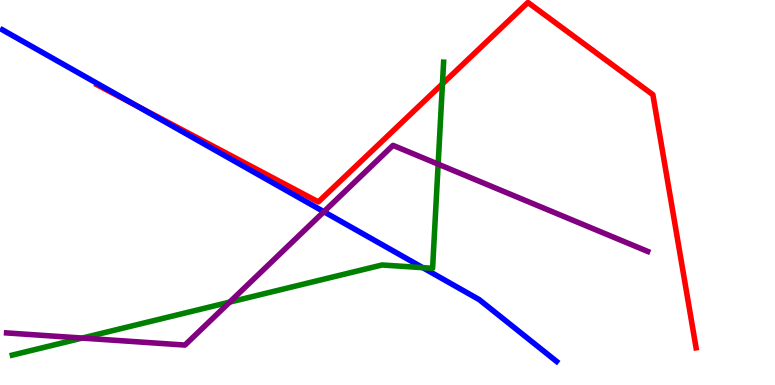[{'lines': ['blue', 'red'], 'intersections': [{'x': 1.76, 'y': 7.26}]}, {'lines': ['green', 'red'], 'intersections': [{'x': 5.71, 'y': 7.82}]}, {'lines': ['purple', 'red'], 'intersections': []}, {'lines': ['blue', 'green'], 'intersections': [{'x': 5.46, 'y': 3.05}]}, {'lines': ['blue', 'purple'], 'intersections': [{'x': 4.18, 'y': 4.5}]}, {'lines': ['green', 'purple'], 'intersections': [{'x': 1.06, 'y': 1.22}, {'x': 2.96, 'y': 2.15}, {'x': 5.65, 'y': 5.74}]}]